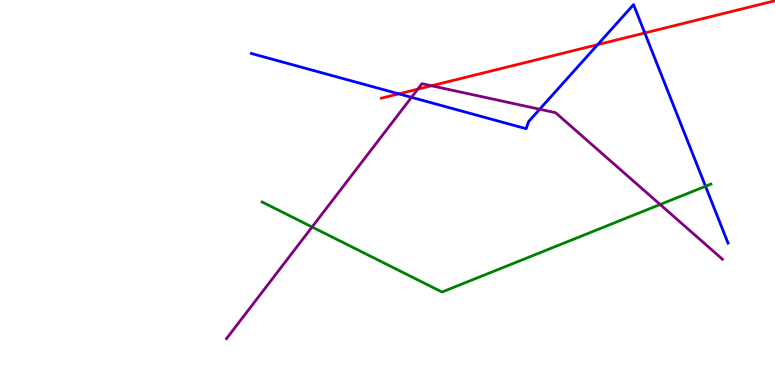[{'lines': ['blue', 'red'], 'intersections': [{'x': 5.15, 'y': 7.56}, {'x': 7.71, 'y': 8.84}, {'x': 8.32, 'y': 9.14}]}, {'lines': ['green', 'red'], 'intersections': []}, {'lines': ['purple', 'red'], 'intersections': [{'x': 5.39, 'y': 7.68}, {'x': 5.57, 'y': 7.77}]}, {'lines': ['blue', 'green'], 'intersections': [{'x': 9.1, 'y': 5.16}]}, {'lines': ['blue', 'purple'], 'intersections': [{'x': 5.31, 'y': 7.47}, {'x': 6.96, 'y': 7.16}]}, {'lines': ['green', 'purple'], 'intersections': [{'x': 4.03, 'y': 4.1}, {'x': 8.52, 'y': 4.69}]}]